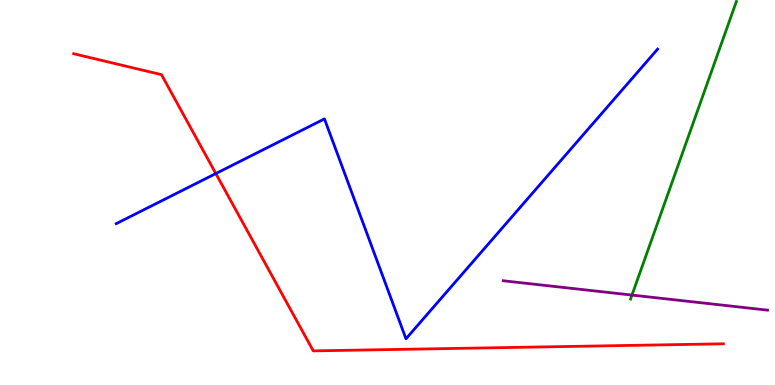[{'lines': ['blue', 'red'], 'intersections': [{'x': 2.78, 'y': 5.49}]}, {'lines': ['green', 'red'], 'intersections': []}, {'lines': ['purple', 'red'], 'intersections': []}, {'lines': ['blue', 'green'], 'intersections': []}, {'lines': ['blue', 'purple'], 'intersections': []}, {'lines': ['green', 'purple'], 'intersections': [{'x': 8.15, 'y': 2.34}]}]